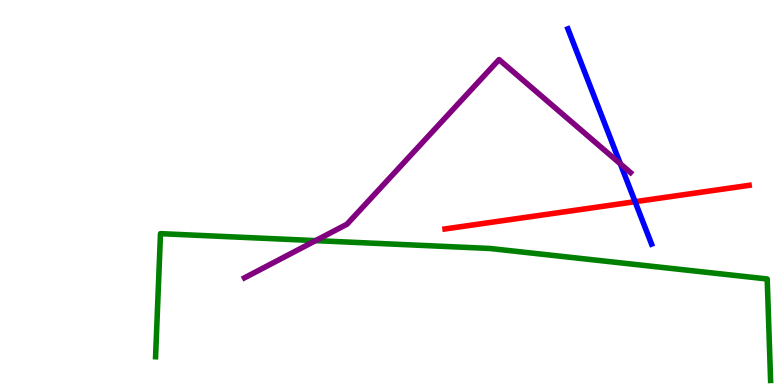[{'lines': ['blue', 'red'], 'intersections': [{'x': 8.19, 'y': 4.76}]}, {'lines': ['green', 'red'], 'intersections': []}, {'lines': ['purple', 'red'], 'intersections': []}, {'lines': ['blue', 'green'], 'intersections': []}, {'lines': ['blue', 'purple'], 'intersections': [{'x': 8.0, 'y': 5.74}]}, {'lines': ['green', 'purple'], 'intersections': [{'x': 4.07, 'y': 3.75}]}]